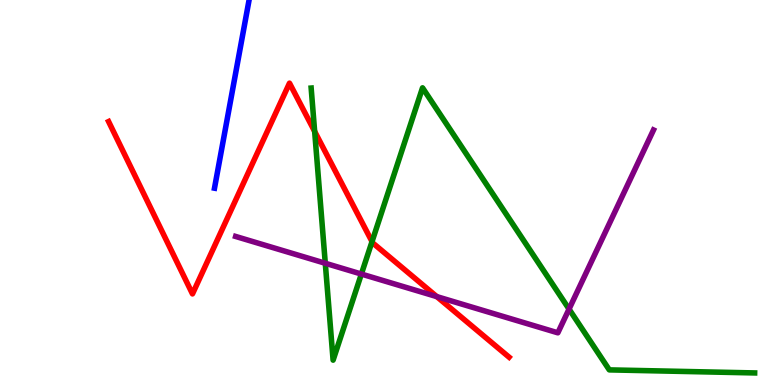[{'lines': ['blue', 'red'], 'intersections': []}, {'lines': ['green', 'red'], 'intersections': [{'x': 4.06, 'y': 6.59}, {'x': 4.8, 'y': 3.72}]}, {'lines': ['purple', 'red'], 'intersections': [{'x': 5.64, 'y': 2.3}]}, {'lines': ['blue', 'green'], 'intersections': []}, {'lines': ['blue', 'purple'], 'intersections': []}, {'lines': ['green', 'purple'], 'intersections': [{'x': 4.2, 'y': 3.16}, {'x': 4.66, 'y': 2.88}, {'x': 7.34, 'y': 1.97}]}]